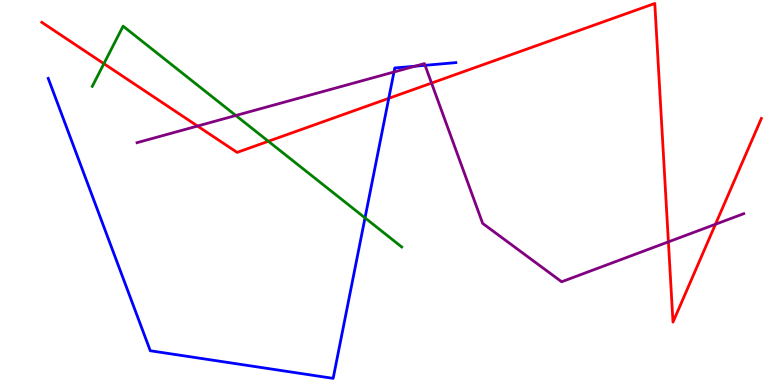[{'lines': ['blue', 'red'], 'intersections': [{'x': 5.02, 'y': 7.45}]}, {'lines': ['green', 'red'], 'intersections': [{'x': 1.34, 'y': 8.35}, {'x': 3.46, 'y': 6.33}]}, {'lines': ['purple', 'red'], 'intersections': [{'x': 2.55, 'y': 6.73}, {'x': 5.57, 'y': 7.84}, {'x': 8.62, 'y': 3.72}, {'x': 9.23, 'y': 4.17}]}, {'lines': ['blue', 'green'], 'intersections': [{'x': 4.71, 'y': 4.34}]}, {'lines': ['blue', 'purple'], 'intersections': [{'x': 5.08, 'y': 8.13}, {'x': 5.36, 'y': 8.28}, {'x': 5.48, 'y': 8.3}]}, {'lines': ['green', 'purple'], 'intersections': [{'x': 3.04, 'y': 7.0}]}]